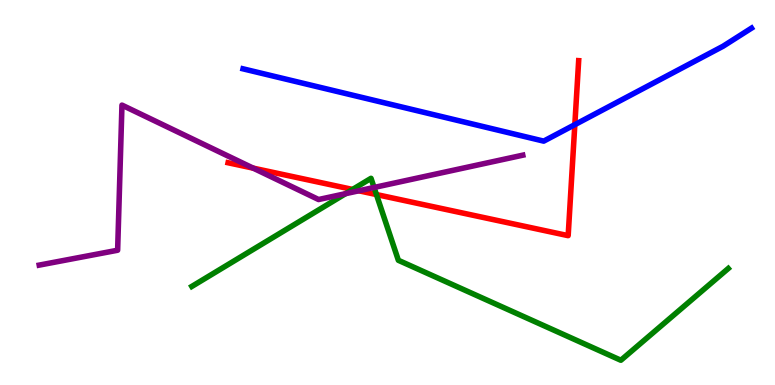[{'lines': ['blue', 'red'], 'intersections': [{'x': 7.42, 'y': 6.76}]}, {'lines': ['green', 'red'], 'intersections': [{'x': 4.55, 'y': 5.08}, {'x': 4.86, 'y': 4.95}]}, {'lines': ['purple', 'red'], 'intersections': [{'x': 3.27, 'y': 5.63}, {'x': 4.63, 'y': 5.04}]}, {'lines': ['blue', 'green'], 'intersections': []}, {'lines': ['blue', 'purple'], 'intersections': []}, {'lines': ['green', 'purple'], 'intersections': [{'x': 4.46, 'y': 4.97}, {'x': 4.83, 'y': 5.13}]}]